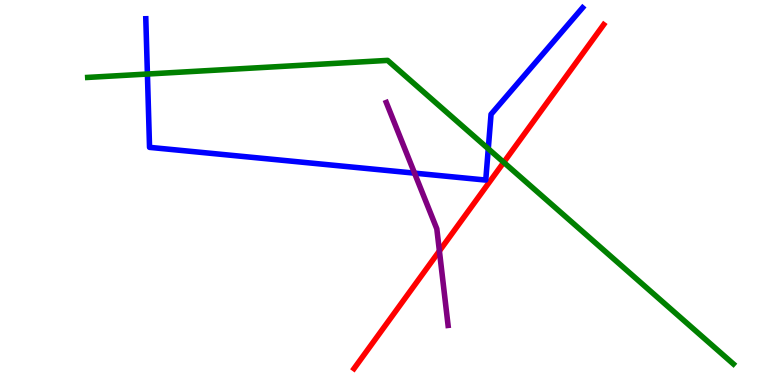[{'lines': ['blue', 'red'], 'intersections': []}, {'lines': ['green', 'red'], 'intersections': [{'x': 6.5, 'y': 5.78}]}, {'lines': ['purple', 'red'], 'intersections': [{'x': 5.67, 'y': 3.48}]}, {'lines': ['blue', 'green'], 'intersections': [{'x': 1.9, 'y': 8.08}, {'x': 6.3, 'y': 6.14}]}, {'lines': ['blue', 'purple'], 'intersections': [{'x': 5.35, 'y': 5.5}]}, {'lines': ['green', 'purple'], 'intersections': []}]